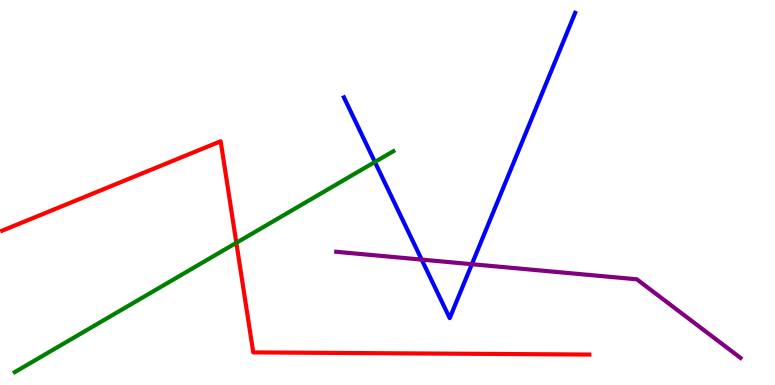[{'lines': ['blue', 'red'], 'intersections': []}, {'lines': ['green', 'red'], 'intersections': [{'x': 3.05, 'y': 3.69}]}, {'lines': ['purple', 'red'], 'intersections': []}, {'lines': ['blue', 'green'], 'intersections': [{'x': 4.84, 'y': 5.79}]}, {'lines': ['blue', 'purple'], 'intersections': [{'x': 5.44, 'y': 3.26}, {'x': 6.09, 'y': 3.14}]}, {'lines': ['green', 'purple'], 'intersections': []}]